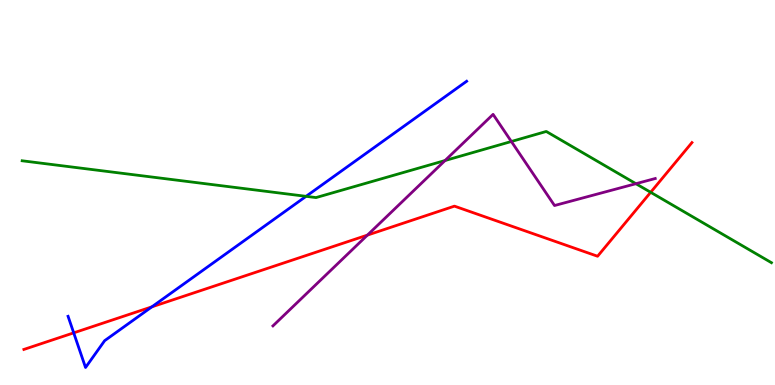[{'lines': ['blue', 'red'], 'intersections': [{'x': 0.951, 'y': 1.35}, {'x': 1.96, 'y': 2.03}]}, {'lines': ['green', 'red'], 'intersections': [{'x': 8.4, 'y': 5.01}]}, {'lines': ['purple', 'red'], 'intersections': [{'x': 4.74, 'y': 3.89}]}, {'lines': ['blue', 'green'], 'intersections': [{'x': 3.95, 'y': 4.9}]}, {'lines': ['blue', 'purple'], 'intersections': []}, {'lines': ['green', 'purple'], 'intersections': [{'x': 5.74, 'y': 5.83}, {'x': 6.6, 'y': 6.32}, {'x': 8.21, 'y': 5.23}]}]